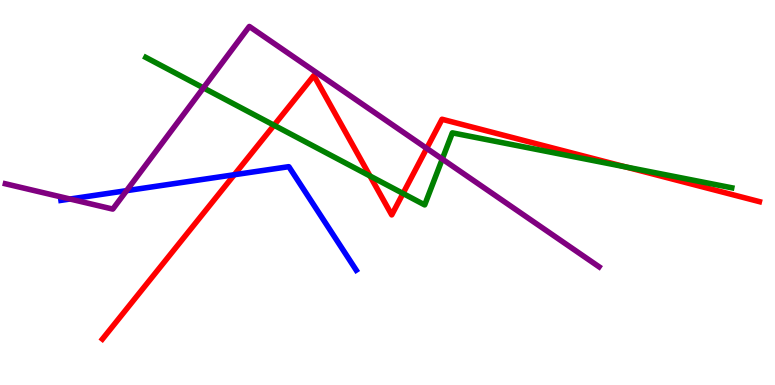[{'lines': ['blue', 'red'], 'intersections': [{'x': 3.02, 'y': 5.46}]}, {'lines': ['green', 'red'], 'intersections': [{'x': 3.54, 'y': 6.75}, {'x': 4.77, 'y': 5.43}, {'x': 5.2, 'y': 4.98}, {'x': 8.07, 'y': 5.66}]}, {'lines': ['purple', 'red'], 'intersections': [{'x': 5.51, 'y': 6.15}]}, {'lines': ['blue', 'green'], 'intersections': []}, {'lines': ['blue', 'purple'], 'intersections': [{'x': 0.904, 'y': 4.83}, {'x': 1.63, 'y': 5.05}]}, {'lines': ['green', 'purple'], 'intersections': [{'x': 2.62, 'y': 7.72}, {'x': 5.71, 'y': 5.87}]}]